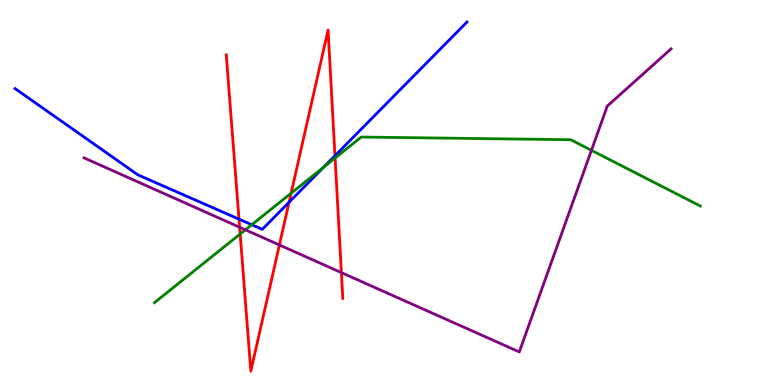[{'lines': ['blue', 'red'], 'intersections': [{'x': 3.08, 'y': 4.31}, {'x': 3.73, 'y': 4.75}, {'x': 4.32, 'y': 5.96}]}, {'lines': ['green', 'red'], 'intersections': [{'x': 3.1, 'y': 3.92}, {'x': 3.76, 'y': 4.98}, {'x': 4.32, 'y': 5.9}]}, {'lines': ['purple', 'red'], 'intersections': [{'x': 3.09, 'y': 4.1}, {'x': 3.61, 'y': 3.64}, {'x': 4.4, 'y': 2.92}]}, {'lines': ['blue', 'green'], 'intersections': [{'x': 3.25, 'y': 4.16}, {'x': 4.18, 'y': 5.66}]}, {'lines': ['blue', 'purple'], 'intersections': []}, {'lines': ['green', 'purple'], 'intersections': [{'x': 3.17, 'y': 4.03}, {'x': 7.63, 'y': 6.1}]}]